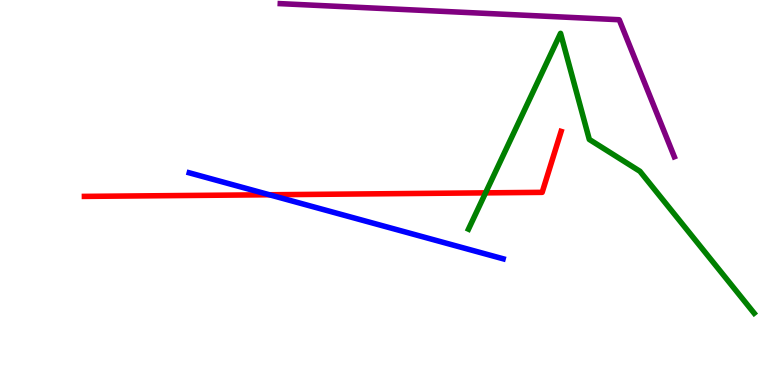[{'lines': ['blue', 'red'], 'intersections': [{'x': 3.48, 'y': 4.94}]}, {'lines': ['green', 'red'], 'intersections': [{'x': 6.27, 'y': 4.99}]}, {'lines': ['purple', 'red'], 'intersections': []}, {'lines': ['blue', 'green'], 'intersections': []}, {'lines': ['blue', 'purple'], 'intersections': []}, {'lines': ['green', 'purple'], 'intersections': []}]